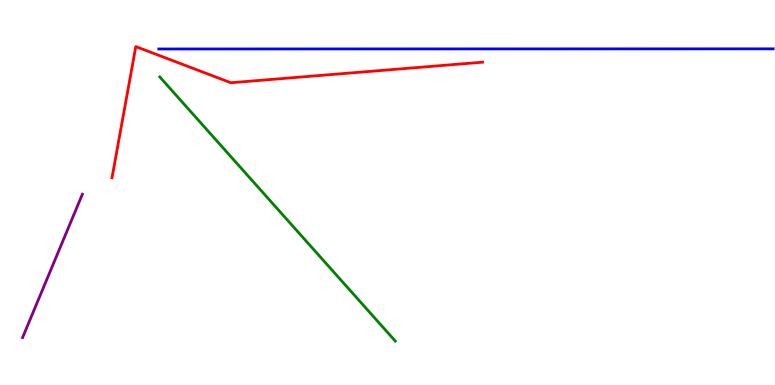[{'lines': ['blue', 'red'], 'intersections': []}, {'lines': ['green', 'red'], 'intersections': []}, {'lines': ['purple', 'red'], 'intersections': []}, {'lines': ['blue', 'green'], 'intersections': []}, {'lines': ['blue', 'purple'], 'intersections': []}, {'lines': ['green', 'purple'], 'intersections': []}]